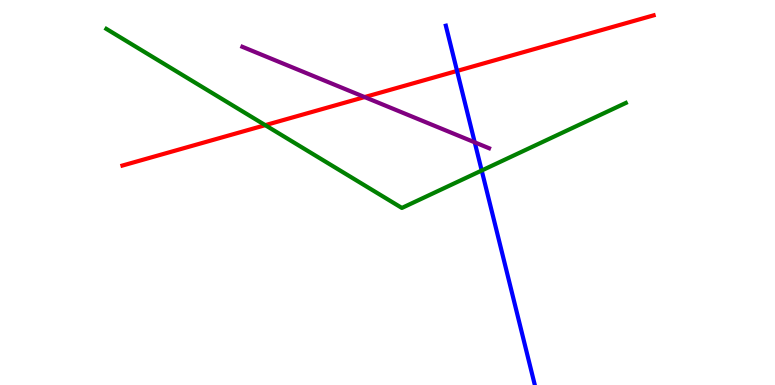[{'lines': ['blue', 'red'], 'intersections': [{'x': 5.9, 'y': 8.16}]}, {'lines': ['green', 'red'], 'intersections': [{'x': 3.42, 'y': 6.75}]}, {'lines': ['purple', 'red'], 'intersections': [{'x': 4.7, 'y': 7.48}]}, {'lines': ['blue', 'green'], 'intersections': [{'x': 6.22, 'y': 5.57}]}, {'lines': ['blue', 'purple'], 'intersections': [{'x': 6.13, 'y': 6.3}]}, {'lines': ['green', 'purple'], 'intersections': []}]